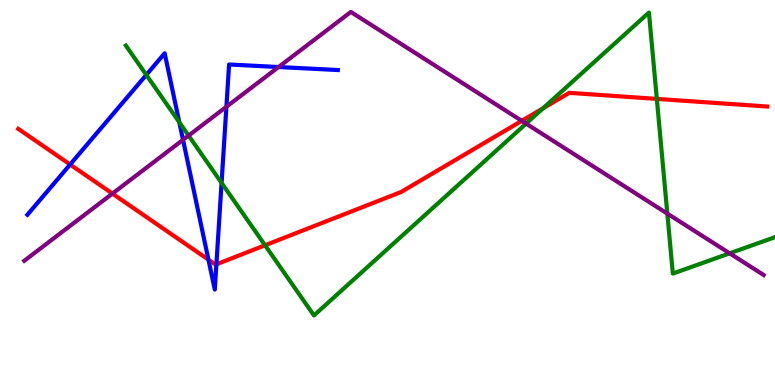[{'lines': ['blue', 'red'], 'intersections': [{'x': 0.905, 'y': 5.73}, {'x': 2.69, 'y': 3.25}, {'x': 2.79, 'y': 3.13}]}, {'lines': ['green', 'red'], 'intersections': [{'x': 3.42, 'y': 3.63}, {'x': 7.01, 'y': 7.19}, {'x': 8.48, 'y': 7.43}]}, {'lines': ['purple', 'red'], 'intersections': [{'x': 1.45, 'y': 4.97}, {'x': 6.73, 'y': 6.86}]}, {'lines': ['blue', 'green'], 'intersections': [{'x': 1.89, 'y': 8.05}, {'x': 2.31, 'y': 6.82}, {'x': 2.86, 'y': 5.25}]}, {'lines': ['blue', 'purple'], 'intersections': [{'x': 2.36, 'y': 6.37}, {'x': 2.92, 'y': 7.23}, {'x': 3.59, 'y': 8.26}]}, {'lines': ['green', 'purple'], 'intersections': [{'x': 2.43, 'y': 6.48}, {'x': 6.79, 'y': 6.79}, {'x': 8.61, 'y': 4.45}, {'x': 9.41, 'y': 3.42}]}]